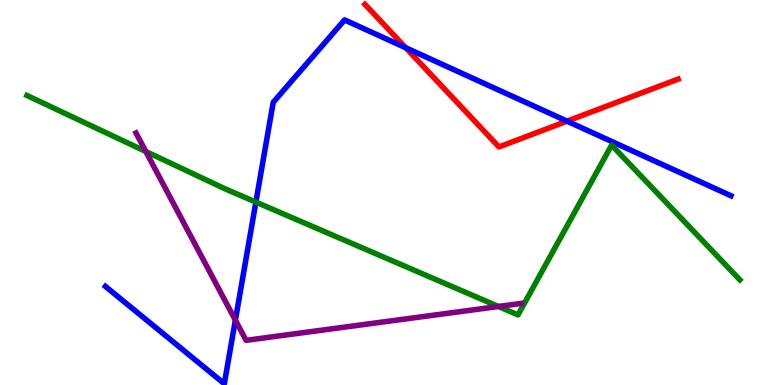[{'lines': ['blue', 'red'], 'intersections': [{'x': 5.24, 'y': 8.76}, {'x': 7.32, 'y': 6.85}]}, {'lines': ['green', 'red'], 'intersections': []}, {'lines': ['purple', 'red'], 'intersections': []}, {'lines': ['blue', 'green'], 'intersections': [{'x': 3.3, 'y': 4.75}]}, {'lines': ['blue', 'purple'], 'intersections': [{'x': 3.04, 'y': 1.68}]}, {'lines': ['green', 'purple'], 'intersections': [{'x': 1.88, 'y': 6.07}, {'x': 6.43, 'y': 2.04}]}]